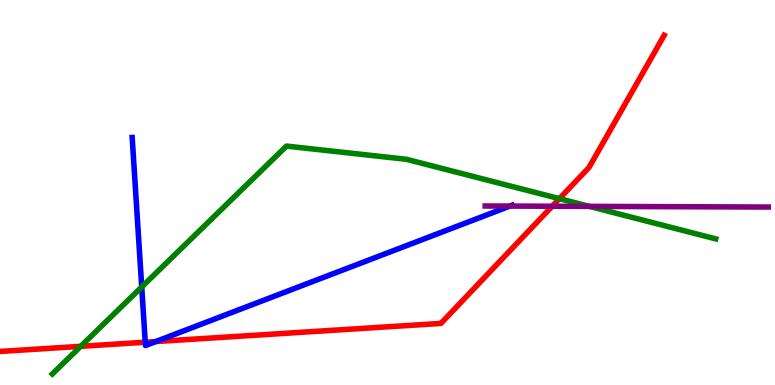[{'lines': ['blue', 'red'], 'intersections': [{'x': 1.87, 'y': 1.11}, {'x': 2.01, 'y': 1.13}]}, {'lines': ['green', 'red'], 'intersections': [{'x': 1.04, 'y': 1.0}, {'x': 7.22, 'y': 4.84}]}, {'lines': ['purple', 'red'], 'intersections': [{'x': 7.12, 'y': 4.64}]}, {'lines': ['blue', 'green'], 'intersections': [{'x': 1.83, 'y': 2.55}]}, {'lines': ['blue', 'purple'], 'intersections': [{'x': 6.58, 'y': 4.65}]}, {'lines': ['green', 'purple'], 'intersections': [{'x': 7.61, 'y': 4.64}]}]